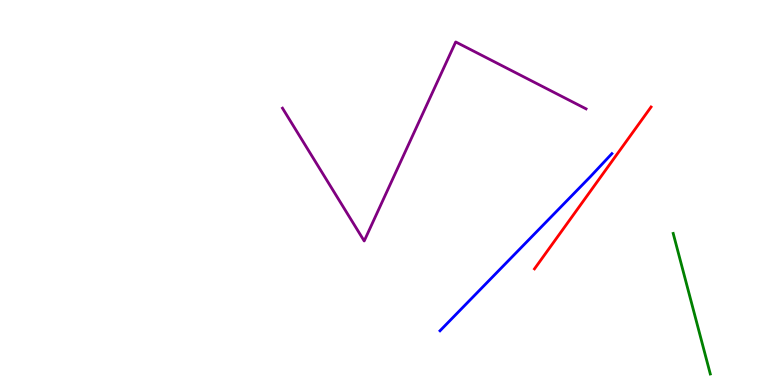[{'lines': ['blue', 'red'], 'intersections': []}, {'lines': ['green', 'red'], 'intersections': []}, {'lines': ['purple', 'red'], 'intersections': []}, {'lines': ['blue', 'green'], 'intersections': []}, {'lines': ['blue', 'purple'], 'intersections': []}, {'lines': ['green', 'purple'], 'intersections': []}]